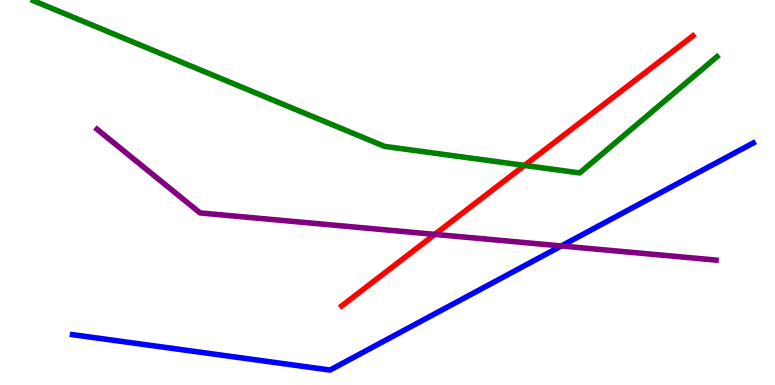[{'lines': ['blue', 'red'], 'intersections': []}, {'lines': ['green', 'red'], 'intersections': [{'x': 6.77, 'y': 5.7}]}, {'lines': ['purple', 'red'], 'intersections': [{'x': 5.61, 'y': 3.91}]}, {'lines': ['blue', 'green'], 'intersections': []}, {'lines': ['blue', 'purple'], 'intersections': [{'x': 7.24, 'y': 3.61}]}, {'lines': ['green', 'purple'], 'intersections': []}]